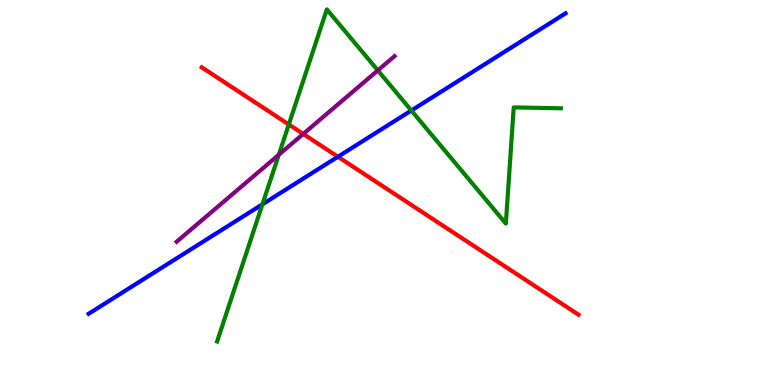[{'lines': ['blue', 'red'], 'intersections': [{'x': 4.36, 'y': 5.93}]}, {'lines': ['green', 'red'], 'intersections': [{'x': 3.73, 'y': 6.77}]}, {'lines': ['purple', 'red'], 'intersections': [{'x': 3.91, 'y': 6.52}]}, {'lines': ['blue', 'green'], 'intersections': [{'x': 3.39, 'y': 4.69}, {'x': 5.31, 'y': 7.13}]}, {'lines': ['blue', 'purple'], 'intersections': []}, {'lines': ['green', 'purple'], 'intersections': [{'x': 3.6, 'y': 5.98}, {'x': 4.88, 'y': 8.17}]}]